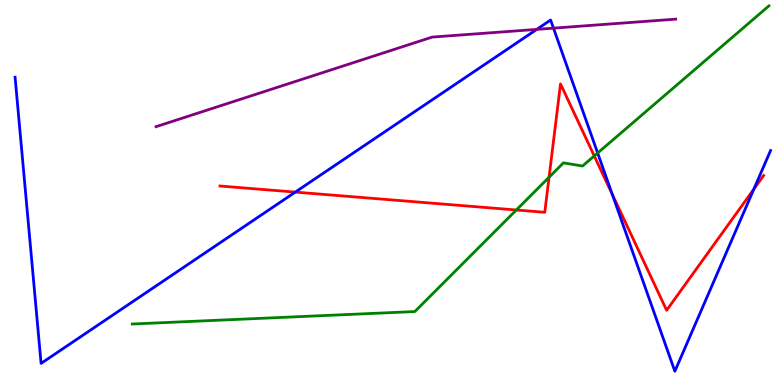[{'lines': ['blue', 'red'], 'intersections': [{'x': 3.81, 'y': 5.01}, {'x': 7.9, 'y': 4.95}, {'x': 9.73, 'y': 5.09}]}, {'lines': ['green', 'red'], 'intersections': [{'x': 6.66, 'y': 4.55}, {'x': 7.08, 'y': 5.4}, {'x': 7.67, 'y': 5.95}]}, {'lines': ['purple', 'red'], 'intersections': []}, {'lines': ['blue', 'green'], 'intersections': [{'x': 7.71, 'y': 6.03}]}, {'lines': ['blue', 'purple'], 'intersections': [{'x': 6.93, 'y': 9.24}, {'x': 7.14, 'y': 9.27}]}, {'lines': ['green', 'purple'], 'intersections': []}]